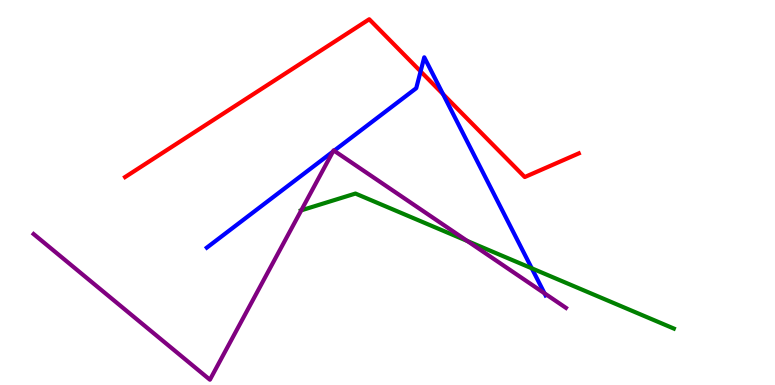[{'lines': ['blue', 'red'], 'intersections': [{'x': 5.43, 'y': 8.15}, {'x': 5.72, 'y': 7.55}]}, {'lines': ['green', 'red'], 'intersections': []}, {'lines': ['purple', 'red'], 'intersections': []}, {'lines': ['blue', 'green'], 'intersections': [{'x': 6.86, 'y': 3.03}]}, {'lines': ['blue', 'purple'], 'intersections': [{'x': 4.3, 'y': 6.06}, {'x': 4.31, 'y': 6.09}, {'x': 7.03, 'y': 2.38}]}, {'lines': ['green', 'purple'], 'intersections': [{'x': 3.89, 'y': 4.54}, {'x': 6.03, 'y': 3.74}]}]